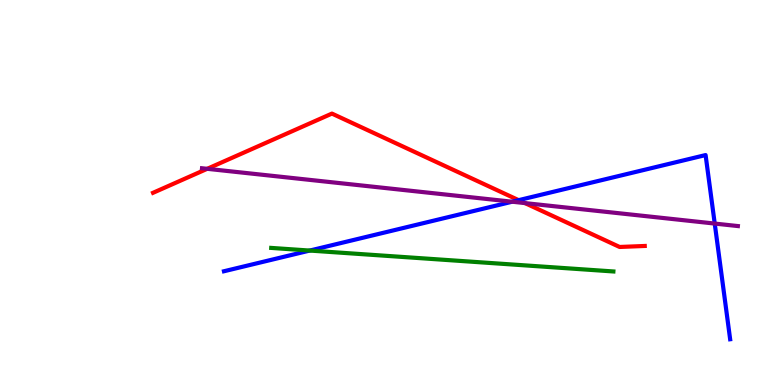[{'lines': ['blue', 'red'], 'intersections': [{'x': 6.69, 'y': 4.8}]}, {'lines': ['green', 'red'], 'intersections': []}, {'lines': ['purple', 'red'], 'intersections': [{'x': 2.67, 'y': 5.62}, {'x': 6.77, 'y': 4.72}]}, {'lines': ['blue', 'green'], 'intersections': [{'x': 4.0, 'y': 3.49}]}, {'lines': ['blue', 'purple'], 'intersections': [{'x': 6.61, 'y': 4.76}, {'x': 9.22, 'y': 4.19}]}, {'lines': ['green', 'purple'], 'intersections': []}]